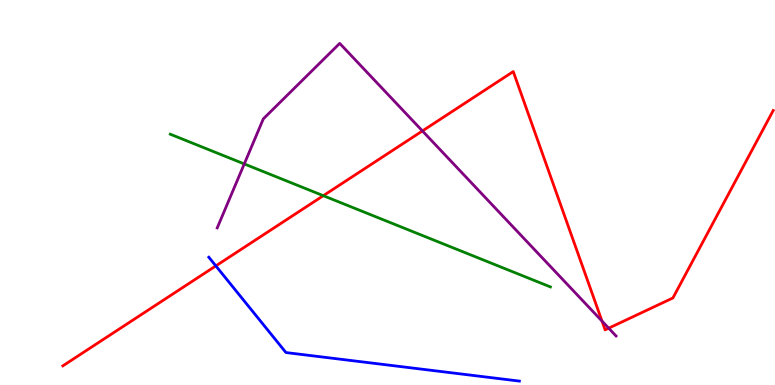[{'lines': ['blue', 'red'], 'intersections': [{'x': 2.79, 'y': 3.09}]}, {'lines': ['green', 'red'], 'intersections': [{'x': 4.17, 'y': 4.92}]}, {'lines': ['purple', 'red'], 'intersections': [{'x': 5.45, 'y': 6.6}, {'x': 7.77, 'y': 1.66}, {'x': 7.85, 'y': 1.48}]}, {'lines': ['blue', 'green'], 'intersections': []}, {'lines': ['blue', 'purple'], 'intersections': []}, {'lines': ['green', 'purple'], 'intersections': [{'x': 3.15, 'y': 5.74}]}]